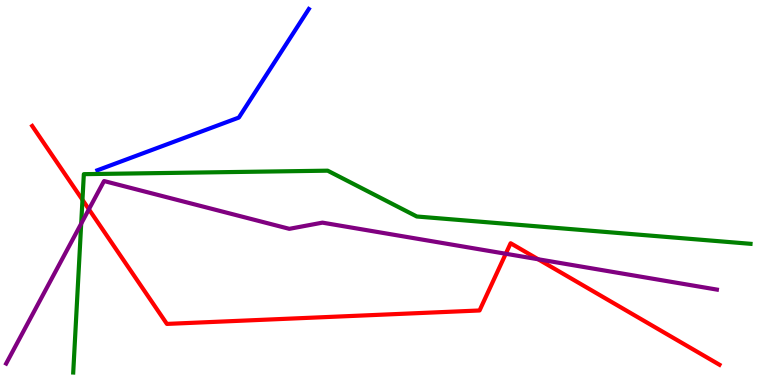[{'lines': ['blue', 'red'], 'intersections': []}, {'lines': ['green', 'red'], 'intersections': [{'x': 1.06, 'y': 4.81}]}, {'lines': ['purple', 'red'], 'intersections': [{'x': 1.15, 'y': 4.56}, {'x': 6.53, 'y': 3.41}, {'x': 6.94, 'y': 3.27}]}, {'lines': ['blue', 'green'], 'intersections': []}, {'lines': ['blue', 'purple'], 'intersections': []}, {'lines': ['green', 'purple'], 'intersections': [{'x': 1.05, 'y': 4.19}]}]